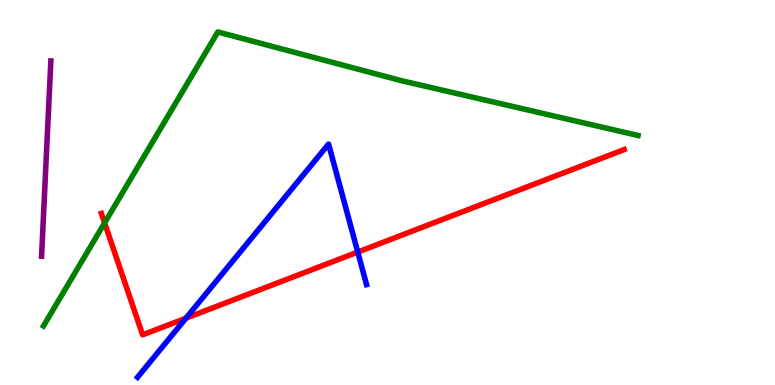[{'lines': ['blue', 'red'], 'intersections': [{'x': 2.4, 'y': 1.74}, {'x': 4.62, 'y': 3.45}]}, {'lines': ['green', 'red'], 'intersections': [{'x': 1.35, 'y': 4.21}]}, {'lines': ['purple', 'red'], 'intersections': []}, {'lines': ['blue', 'green'], 'intersections': []}, {'lines': ['blue', 'purple'], 'intersections': []}, {'lines': ['green', 'purple'], 'intersections': []}]